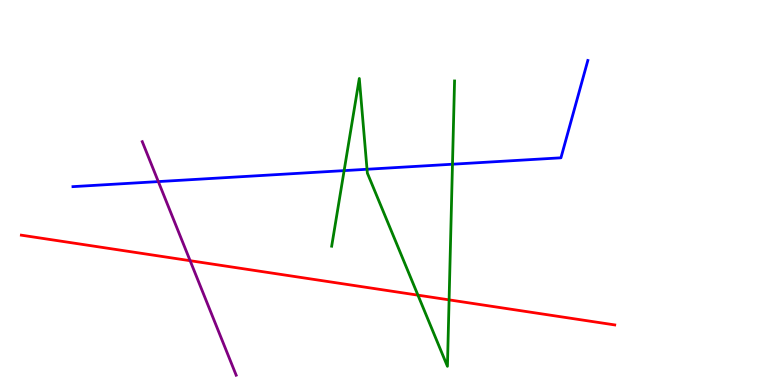[{'lines': ['blue', 'red'], 'intersections': []}, {'lines': ['green', 'red'], 'intersections': [{'x': 5.39, 'y': 2.33}, {'x': 5.79, 'y': 2.21}]}, {'lines': ['purple', 'red'], 'intersections': [{'x': 2.45, 'y': 3.23}]}, {'lines': ['blue', 'green'], 'intersections': [{'x': 4.44, 'y': 5.57}, {'x': 4.74, 'y': 5.6}, {'x': 5.84, 'y': 5.73}]}, {'lines': ['blue', 'purple'], 'intersections': [{'x': 2.04, 'y': 5.28}]}, {'lines': ['green', 'purple'], 'intersections': []}]